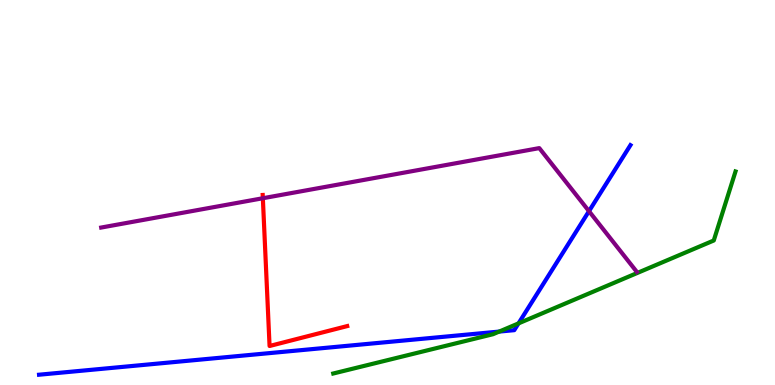[{'lines': ['blue', 'red'], 'intersections': []}, {'lines': ['green', 'red'], 'intersections': []}, {'lines': ['purple', 'red'], 'intersections': [{'x': 3.39, 'y': 4.85}]}, {'lines': ['blue', 'green'], 'intersections': [{'x': 6.44, 'y': 1.39}, {'x': 6.69, 'y': 1.6}]}, {'lines': ['blue', 'purple'], 'intersections': [{'x': 7.6, 'y': 4.51}]}, {'lines': ['green', 'purple'], 'intersections': []}]